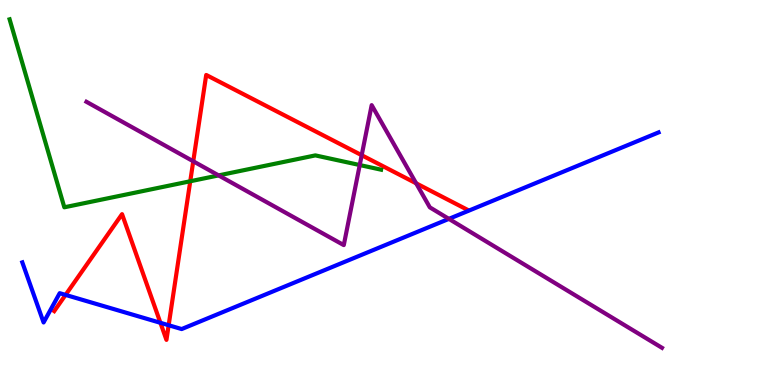[{'lines': ['blue', 'red'], 'intersections': [{'x': 0.846, 'y': 2.34}, {'x': 2.07, 'y': 1.62}, {'x': 2.18, 'y': 1.55}]}, {'lines': ['green', 'red'], 'intersections': [{'x': 2.45, 'y': 5.29}]}, {'lines': ['purple', 'red'], 'intersections': [{'x': 2.49, 'y': 5.81}, {'x': 4.67, 'y': 5.97}, {'x': 5.37, 'y': 5.24}]}, {'lines': ['blue', 'green'], 'intersections': []}, {'lines': ['blue', 'purple'], 'intersections': [{'x': 5.79, 'y': 4.31}]}, {'lines': ['green', 'purple'], 'intersections': [{'x': 2.82, 'y': 5.44}, {'x': 4.64, 'y': 5.71}]}]